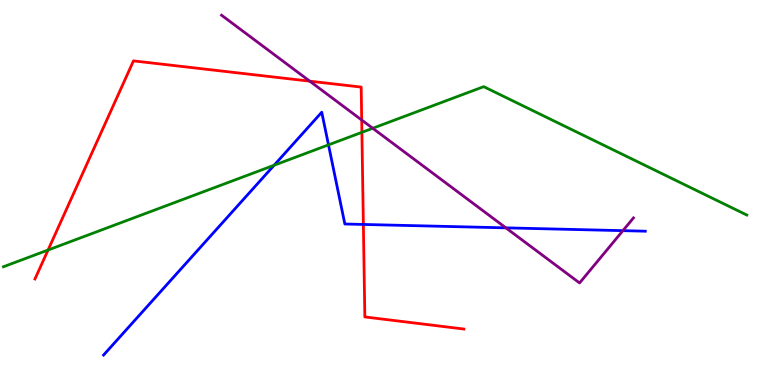[{'lines': ['blue', 'red'], 'intersections': [{'x': 4.69, 'y': 4.17}]}, {'lines': ['green', 'red'], 'intersections': [{'x': 0.62, 'y': 3.51}, {'x': 4.67, 'y': 6.56}]}, {'lines': ['purple', 'red'], 'intersections': [{'x': 4.0, 'y': 7.89}, {'x': 4.67, 'y': 6.88}]}, {'lines': ['blue', 'green'], 'intersections': [{'x': 3.54, 'y': 5.71}, {'x': 4.24, 'y': 6.24}]}, {'lines': ['blue', 'purple'], 'intersections': [{'x': 6.53, 'y': 4.08}, {'x': 8.04, 'y': 4.01}]}, {'lines': ['green', 'purple'], 'intersections': [{'x': 4.81, 'y': 6.67}]}]